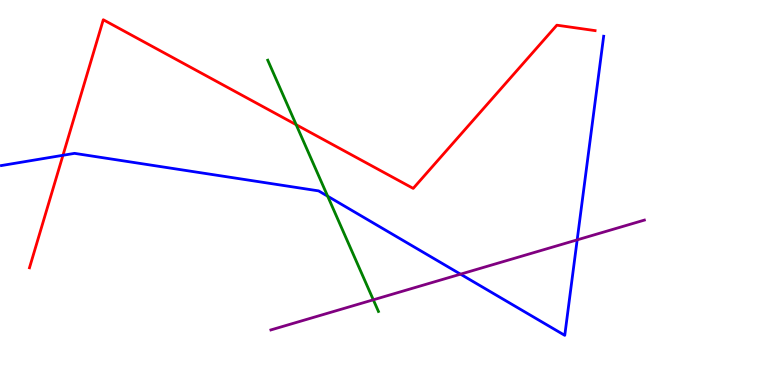[{'lines': ['blue', 'red'], 'intersections': [{'x': 0.812, 'y': 5.97}]}, {'lines': ['green', 'red'], 'intersections': [{'x': 3.82, 'y': 6.76}]}, {'lines': ['purple', 'red'], 'intersections': []}, {'lines': ['blue', 'green'], 'intersections': [{'x': 4.23, 'y': 4.9}]}, {'lines': ['blue', 'purple'], 'intersections': [{'x': 5.94, 'y': 2.88}, {'x': 7.45, 'y': 3.77}]}, {'lines': ['green', 'purple'], 'intersections': [{'x': 4.82, 'y': 2.21}]}]